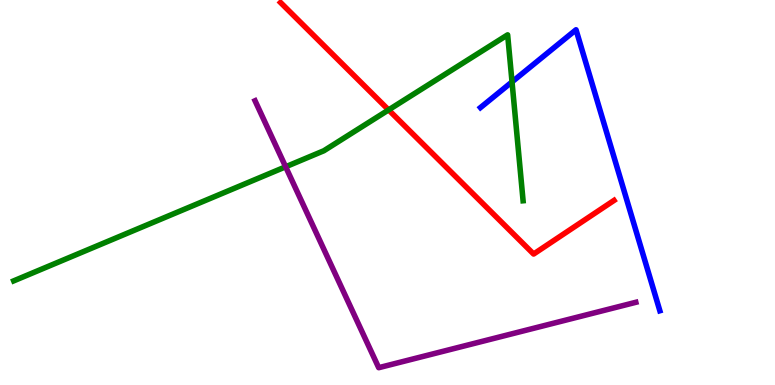[{'lines': ['blue', 'red'], 'intersections': []}, {'lines': ['green', 'red'], 'intersections': [{'x': 5.01, 'y': 7.15}]}, {'lines': ['purple', 'red'], 'intersections': []}, {'lines': ['blue', 'green'], 'intersections': [{'x': 6.61, 'y': 7.87}]}, {'lines': ['blue', 'purple'], 'intersections': []}, {'lines': ['green', 'purple'], 'intersections': [{'x': 3.69, 'y': 5.67}]}]